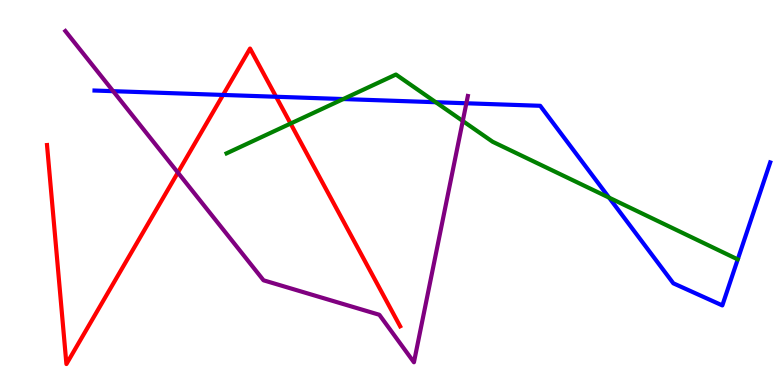[{'lines': ['blue', 'red'], 'intersections': [{'x': 2.88, 'y': 7.53}, {'x': 3.56, 'y': 7.49}]}, {'lines': ['green', 'red'], 'intersections': [{'x': 3.75, 'y': 6.79}]}, {'lines': ['purple', 'red'], 'intersections': [{'x': 2.3, 'y': 5.52}]}, {'lines': ['blue', 'green'], 'intersections': [{'x': 4.43, 'y': 7.43}, {'x': 5.62, 'y': 7.34}, {'x': 7.86, 'y': 4.87}]}, {'lines': ['blue', 'purple'], 'intersections': [{'x': 1.46, 'y': 7.63}, {'x': 6.02, 'y': 7.32}]}, {'lines': ['green', 'purple'], 'intersections': [{'x': 5.97, 'y': 6.86}]}]